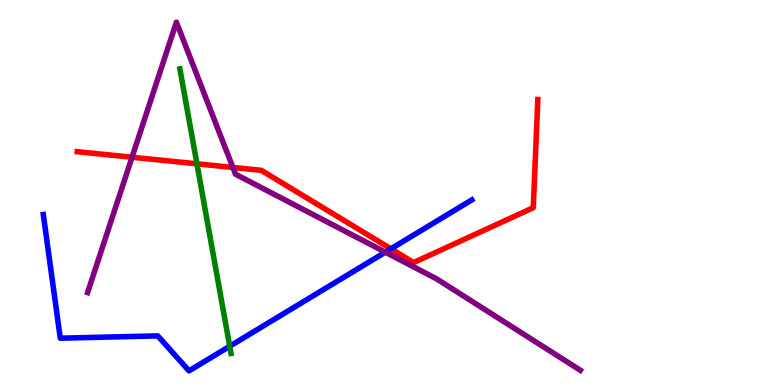[{'lines': ['blue', 'red'], 'intersections': [{'x': 5.04, 'y': 3.54}]}, {'lines': ['green', 'red'], 'intersections': [{'x': 2.54, 'y': 5.75}]}, {'lines': ['purple', 'red'], 'intersections': [{'x': 1.7, 'y': 5.92}, {'x': 3.01, 'y': 5.65}]}, {'lines': ['blue', 'green'], 'intersections': [{'x': 2.96, 'y': 1.01}]}, {'lines': ['blue', 'purple'], 'intersections': [{'x': 4.97, 'y': 3.45}]}, {'lines': ['green', 'purple'], 'intersections': []}]